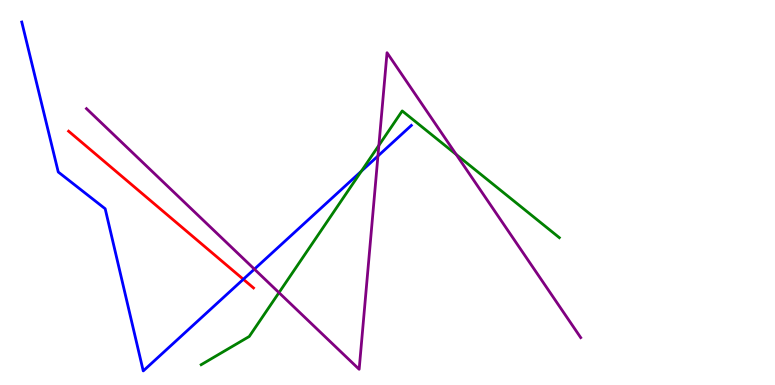[{'lines': ['blue', 'red'], 'intersections': [{'x': 3.14, 'y': 2.75}]}, {'lines': ['green', 'red'], 'intersections': []}, {'lines': ['purple', 'red'], 'intersections': []}, {'lines': ['blue', 'green'], 'intersections': [{'x': 4.66, 'y': 5.55}]}, {'lines': ['blue', 'purple'], 'intersections': [{'x': 3.28, 'y': 3.01}, {'x': 4.88, 'y': 5.95}]}, {'lines': ['green', 'purple'], 'intersections': [{'x': 3.6, 'y': 2.4}, {'x': 4.89, 'y': 6.22}, {'x': 5.89, 'y': 5.99}]}]